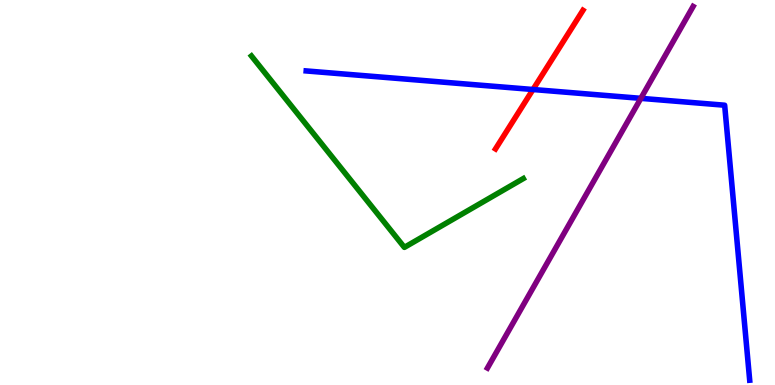[{'lines': ['blue', 'red'], 'intersections': [{'x': 6.88, 'y': 7.68}]}, {'lines': ['green', 'red'], 'intersections': []}, {'lines': ['purple', 'red'], 'intersections': []}, {'lines': ['blue', 'green'], 'intersections': []}, {'lines': ['blue', 'purple'], 'intersections': [{'x': 8.27, 'y': 7.45}]}, {'lines': ['green', 'purple'], 'intersections': []}]